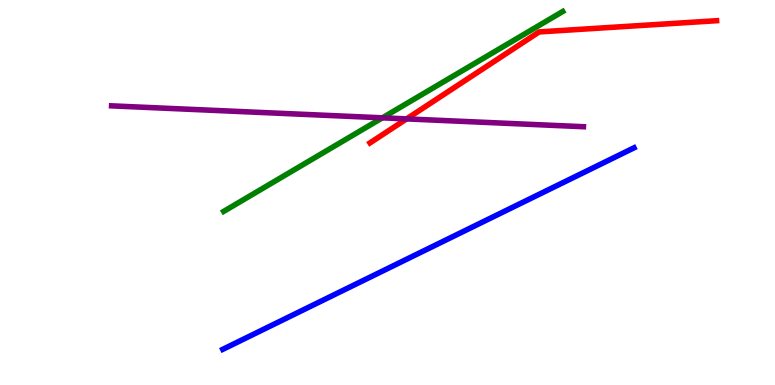[{'lines': ['blue', 'red'], 'intersections': []}, {'lines': ['green', 'red'], 'intersections': []}, {'lines': ['purple', 'red'], 'intersections': [{'x': 5.25, 'y': 6.91}]}, {'lines': ['blue', 'green'], 'intersections': []}, {'lines': ['blue', 'purple'], 'intersections': []}, {'lines': ['green', 'purple'], 'intersections': [{'x': 4.93, 'y': 6.94}]}]